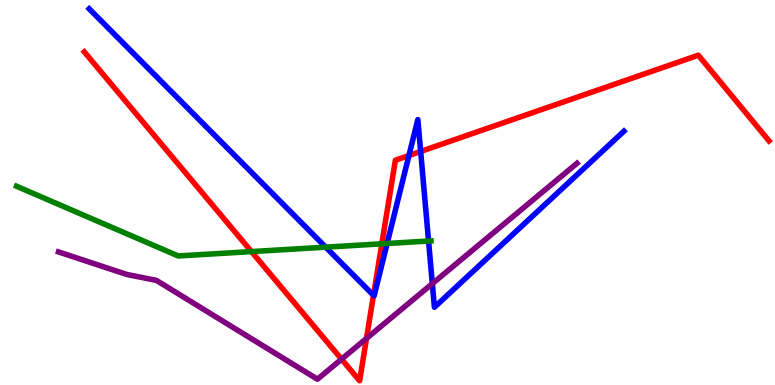[{'lines': ['blue', 'red'], 'intersections': [{'x': 4.82, 'y': 2.33}, {'x': 5.28, 'y': 5.96}, {'x': 5.43, 'y': 6.07}]}, {'lines': ['green', 'red'], 'intersections': [{'x': 3.24, 'y': 3.47}, {'x': 4.93, 'y': 3.67}]}, {'lines': ['purple', 'red'], 'intersections': [{'x': 4.41, 'y': 0.671}, {'x': 4.73, 'y': 1.21}]}, {'lines': ['blue', 'green'], 'intersections': [{'x': 4.2, 'y': 3.58}, {'x': 4.99, 'y': 3.68}, {'x': 5.53, 'y': 3.74}]}, {'lines': ['blue', 'purple'], 'intersections': [{'x': 5.58, 'y': 2.63}]}, {'lines': ['green', 'purple'], 'intersections': []}]